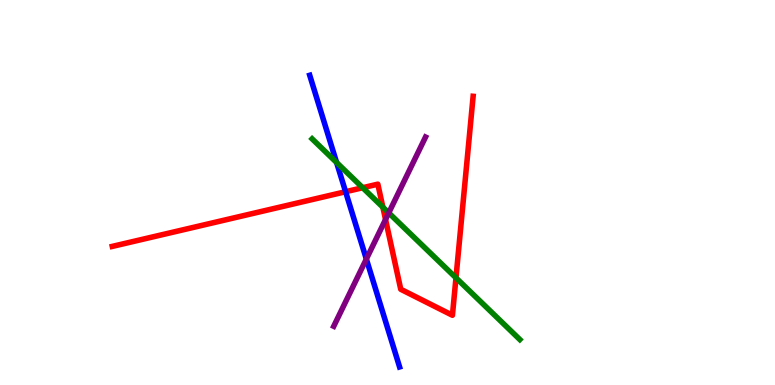[{'lines': ['blue', 'red'], 'intersections': [{'x': 4.46, 'y': 5.02}]}, {'lines': ['green', 'red'], 'intersections': [{'x': 4.68, 'y': 5.12}, {'x': 4.94, 'y': 4.62}, {'x': 5.88, 'y': 2.78}]}, {'lines': ['purple', 'red'], 'intersections': [{'x': 4.97, 'y': 4.3}]}, {'lines': ['blue', 'green'], 'intersections': [{'x': 4.34, 'y': 5.78}]}, {'lines': ['blue', 'purple'], 'intersections': [{'x': 4.73, 'y': 3.27}]}, {'lines': ['green', 'purple'], 'intersections': [{'x': 5.02, 'y': 4.47}]}]